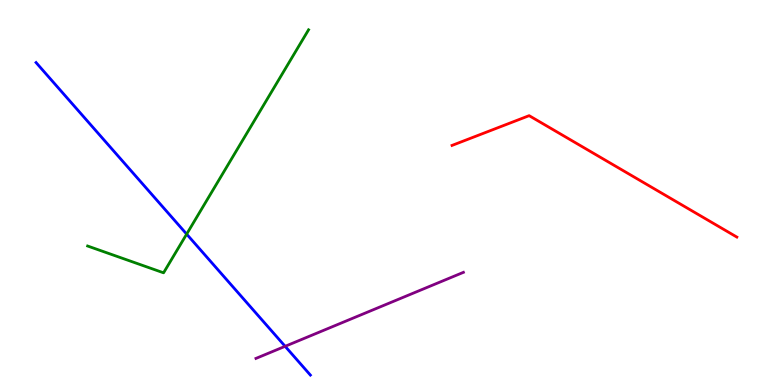[{'lines': ['blue', 'red'], 'intersections': []}, {'lines': ['green', 'red'], 'intersections': []}, {'lines': ['purple', 'red'], 'intersections': []}, {'lines': ['blue', 'green'], 'intersections': [{'x': 2.41, 'y': 3.92}]}, {'lines': ['blue', 'purple'], 'intersections': [{'x': 3.68, 'y': 1.0}]}, {'lines': ['green', 'purple'], 'intersections': []}]